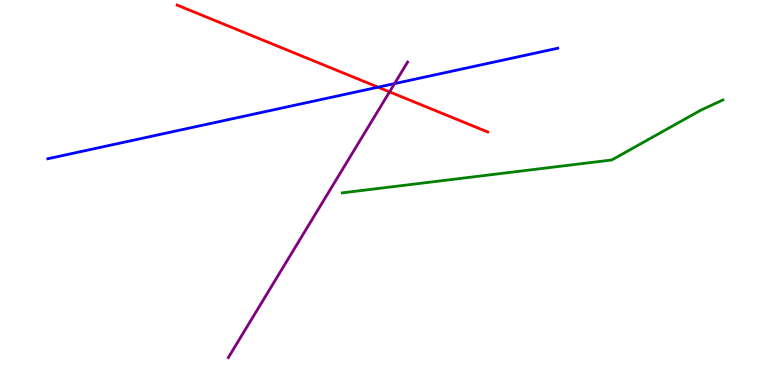[{'lines': ['blue', 'red'], 'intersections': [{'x': 4.88, 'y': 7.74}]}, {'lines': ['green', 'red'], 'intersections': []}, {'lines': ['purple', 'red'], 'intersections': [{'x': 5.03, 'y': 7.61}]}, {'lines': ['blue', 'green'], 'intersections': []}, {'lines': ['blue', 'purple'], 'intersections': [{'x': 5.09, 'y': 7.83}]}, {'lines': ['green', 'purple'], 'intersections': []}]